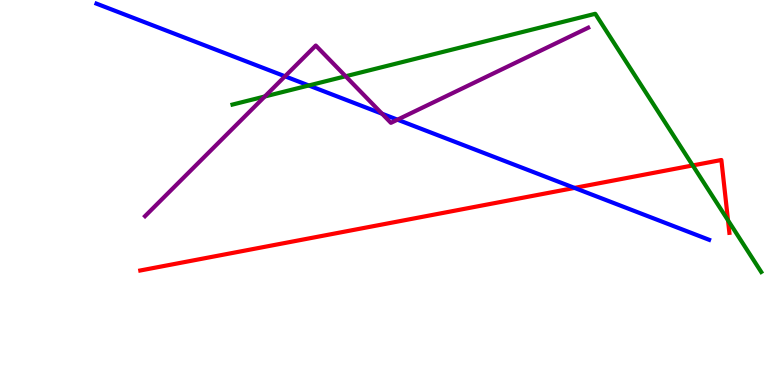[{'lines': ['blue', 'red'], 'intersections': [{'x': 7.41, 'y': 5.12}]}, {'lines': ['green', 'red'], 'intersections': [{'x': 8.94, 'y': 5.7}, {'x': 9.39, 'y': 4.28}]}, {'lines': ['purple', 'red'], 'intersections': []}, {'lines': ['blue', 'green'], 'intersections': [{'x': 3.98, 'y': 7.78}]}, {'lines': ['blue', 'purple'], 'intersections': [{'x': 3.68, 'y': 8.02}, {'x': 4.93, 'y': 7.05}, {'x': 5.13, 'y': 6.89}]}, {'lines': ['green', 'purple'], 'intersections': [{'x': 3.42, 'y': 7.49}, {'x': 4.46, 'y': 8.02}]}]